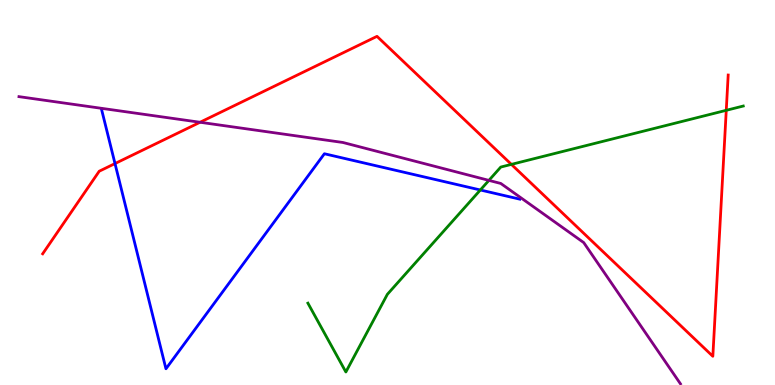[{'lines': ['blue', 'red'], 'intersections': [{'x': 1.48, 'y': 5.75}]}, {'lines': ['green', 'red'], 'intersections': [{'x': 6.6, 'y': 5.73}, {'x': 9.37, 'y': 7.13}]}, {'lines': ['purple', 'red'], 'intersections': [{'x': 2.58, 'y': 6.82}]}, {'lines': ['blue', 'green'], 'intersections': [{'x': 6.2, 'y': 5.07}]}, {'lines': ['blue', 'purple'], 'intersections': []}, {'lines': ['green', 'purple'], 'intersections': [{'x': 6.31, 'y': 5.31}]}]